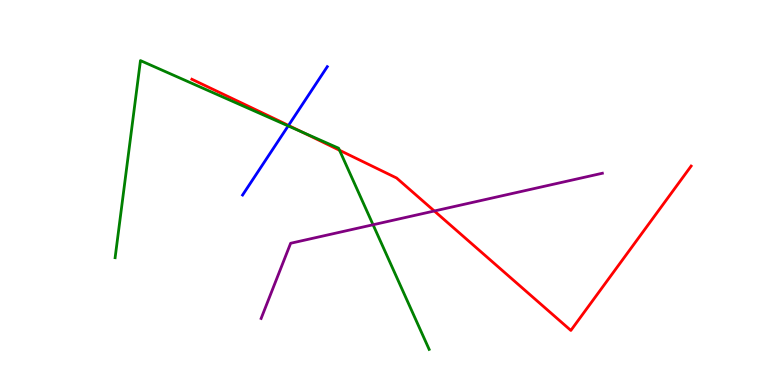[{'lines': ['blue', 'red'], 'intersections': [{'x': 3.72, 'y': 6.74}]}, {'lines': ['green', 'red'], 'intersections': [{'x': 3.9, 'y': 6.57}, {'x': 4.38, 'y': 6.1}]}, {'lines': ['purple', 'red'], 'intersections': [{'x': 5.6, 'y': 4.52}]}, {'lines': ['blue', 'green'], 'intersections': [{'x': 3.72, 'y': 6.73}]}, {'lines': ['blue', 'purple'], 'intersections': []}, {'lines': ['green', 'purple'], 'intersections': [{'x': 4.81, 'y': 4.16}]}]